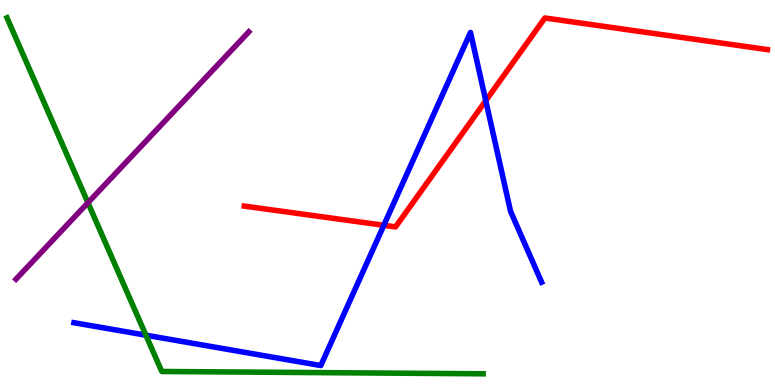[{'lines': ['blue', 'red'], 'intersections': [{'x': 4.95, 'y': 4.15}, {'x': 6.27, 'y': 7.39}]}, {'lines': ['green', 'red'], 'intersections': []}, {'lines': ['purple', 'red'], 'intersections': []}, {'lines': ['blue', 'green'], 'intersections': [{'x': 1.88, 'y': 1.29}]}, {'lines': ['blue', 'purple'], 'intersections': []}, {'lines': ['green', 'purple'], 'intersections': [{'x': 1.13, 'y': 4.73}]}]